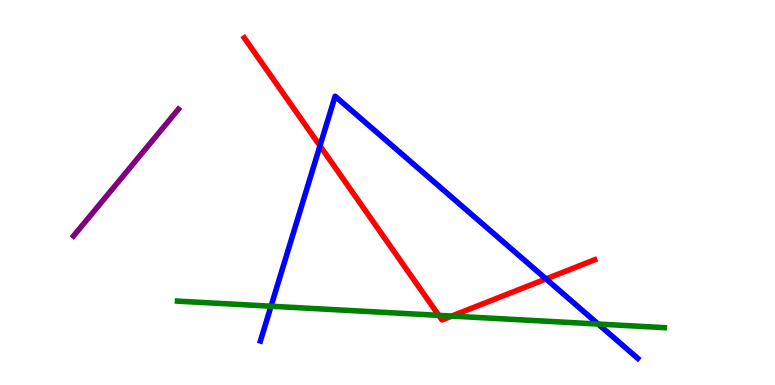[{'lines': ['blue', 'red'], 'intersections': [{'x': 4.13, 'y': 6.21}, {'x': 7.05, 'y': 2.76}]}, {'lines': ['green', 'red'], 'intersections': [{'x': 5.66, 'y': 1.81}, {'x': 5.83, 'y': 1.79}]}, {'lines': ['purple', 'red'], 'intersections': []}, {'lines': ['blue', 'green'], 'intersections': [{'x': 3.5, 'y': 2.05}, {'x': 7.72, 'y': 1.58}]}, {'lines': ['blue', 'purple'], 'intersections': []}, {'lines': ['green', 'purple'], 'intersections': []}]